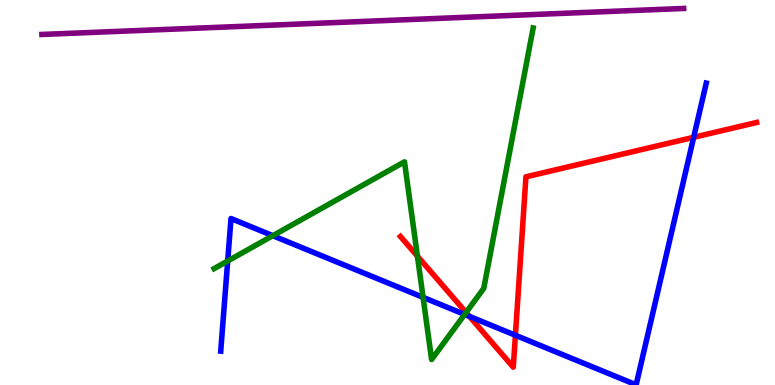[{'lines': ['blue', 'red'], 'intersections': [{'x': 6.06, 'y': 1.78}, {'x': 6.65, 'y': 1.29}, {'x': 8.95, 'y': 6.43}]}, {'lines': ['green', 'red'], 'intersections': [{'x': 5.39, 'y': 3.35}, {'x': 6.01, 'y': 1.88}]}, {'lines': ['purple', 'red'], 'intersections': []}, {'lines': ['blue', 'green'], 'intersections': [{'x': 2.94, 'y': 3.22}, {'x': 3.52, 'y': 3.88}, {'x': 5.46, 'y': 2.28}, {'x': 6.0, 'y': 1.83}]}, {'lines': ['blue', 'purple'], 'intersections': []}, {'lines': ['green', 'purple'], 'intersections': []}]